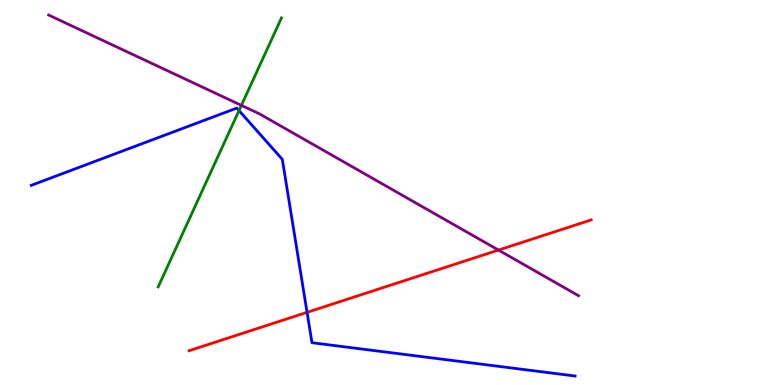[{'lines': ['blue', 'red'], 'intersections': [{'x': 3.96, 'y': 1.89}]}, {'lines': ['green', 'red'], 'intersections': []}, {'lines': ['purple', 'red'], 'intersections': [{'x': 6.43, 'y': 3.5}]}, {'lines': ['blue', 'green'], 'intersections': [{'x': 3.08, 'y': 7.13}]}, {'lines': ['blue', 'purple'], 'intersections': []}, {'lines': ['green', 'purple'], 'intersections': [{'x': 3.11, 'y': 7.26}]}]